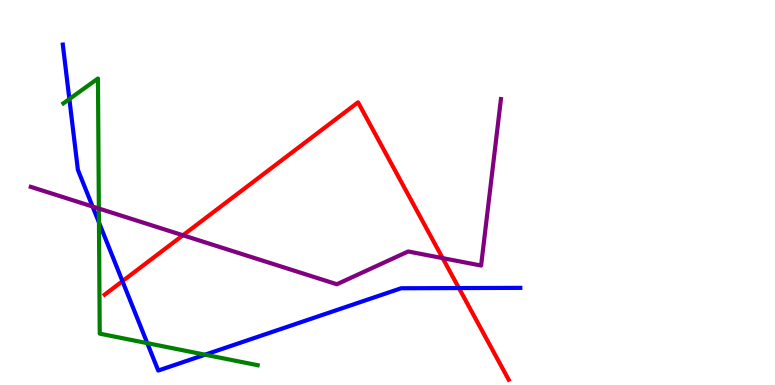[{'lines': ['blue', 'red'], 'intersections': [{'x': 1.58, 'y': 2.7}, {'x': 5.92, 'y': 2.52}]}, {'lines': ['green', 'red'], 'intersections': []}, {'lines': ['purple', 'red'], 'intersections': [{'x': 2.36, 'y': 3.89}, {'x': 5.71, 'y': 3.3}]}, {'lines': ['blue', 'green'], 'intersections': [{'x': 0.895, 'y': 7.43}, {'x': 1.28, 'y': 4.22}, {'x': 1.9, 'y': 1.09}, {'x': 2.65, 'y': 0.787}]}, {'lines': ['blue', 'purple'], 'intersections': [{'x': 1.19, 'y': 4.64}]}, {'lines': ['green', 'purple'], 'intersections': [{'x': 1.28, 'y': 4.58}]}]